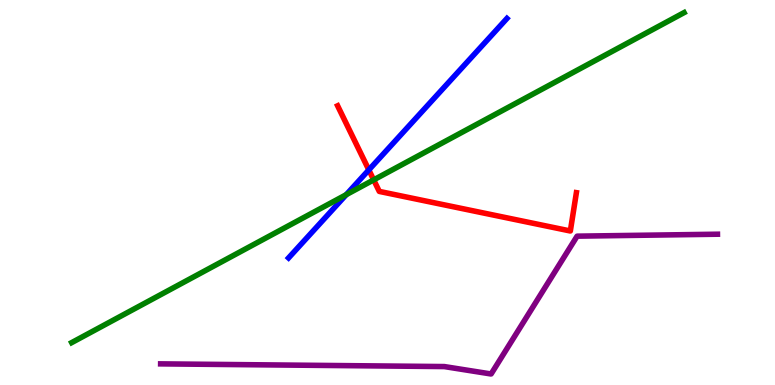[{'lines': ['blue', 'red'], 'intersections': [{'x': 4.76, 'y': 5.59}]}, {'lines': ['green', 'red'], 'intersections': [{'x': 4.82, 'y': 5.33}]}, {'lines': ['purple', 'red'], 'intersections': []}, {'lines': ['blue', 'green'], 'intersections': [{'x': 4.47, 'y': 4.94}]}, {'lines': ['blue', 'purple'], 'intersections': []}, {'lines': ['green', 'purple'], 'intersections': []}]